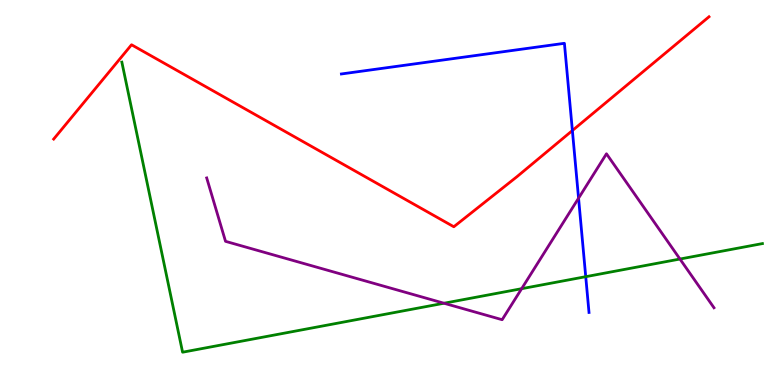[{'lines': ['blue', 'red'], 'intersections': [{'x': 7.39, 'y': 6.61}]}, {'lines': ['green', 'red'], 'intersections': []}, {'lines': ['purple', 'red'], 'intersections': []}, {'lines': ['blue', 'green'], 'intersections': [{'x': 7.56, 'y': 2.81}]}, {'lines': ['blue', 'purple'], 'intersections': [{'x': 7.47, 'y': 4.85}]}, {'lines': ['green', 'purple'], 'intersections': [{'x': 5.73, 'y': 2.12}, {'x': 6.73, 'y': 2.5}, {'x': 8.77, 'y': 3.27}]}]